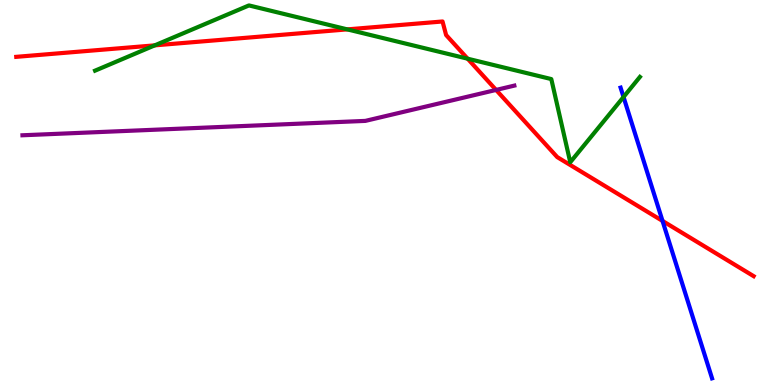[{'lines': ['blue', 'red'], 'intersections': [{'x': 8.55, 'y': 4.26}]}, {'lines': ['green', 'red'], 'intersections': [{'x': 2.0, 'y': 8.82}, {'x': 4.48, 'y': 9.24}, {'x': 6.03, 'y': 8.48}]}, {'lines': ['purple', 'red'], 'intersections': [{'x': 6.4, 'y': 7.66}]}, {'lines': ['blue', 'green'], 'intersections': [{'x': 8.05, 'y': 7.48}]}, {'lines': ['blue', 'purple'], 'intersections': []}, {'lines': ['green', 'purple'], 'intersections': []}]